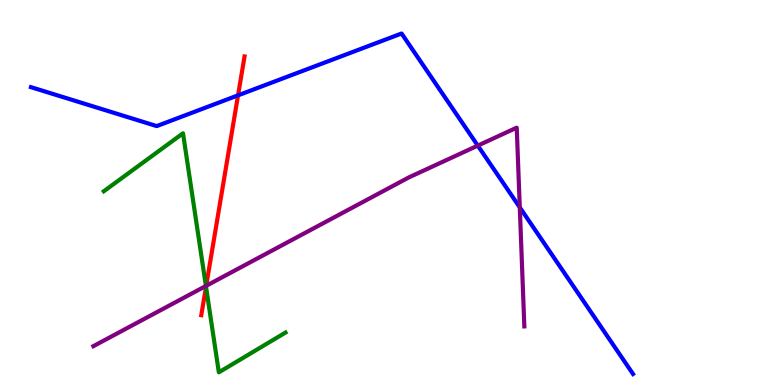[{'lines': ['blue', 'red'], 'intersections': [{'x': 3.07, 'y': 7.52}]}, {'lines': ['green', 'red'], 'intersections': [{'x': 2.66, 'y': 2.55}]}, {'lines': ['purple', 'red'], 'intersections': [{'x': 2.66, 'y': 2.58}]}, {'lines': ['blue', 'green'], 'intersections': []}, {'lines': ['blue', 'purple'], 'intersections': [{'x': 6.17, 'y': 6.22}, {'x': 6.71, 'y': 4.61}]}, {'lines': ['green', 'purple'], 'intersections': [{'x': 2.66, 'y': 2.57}]}]